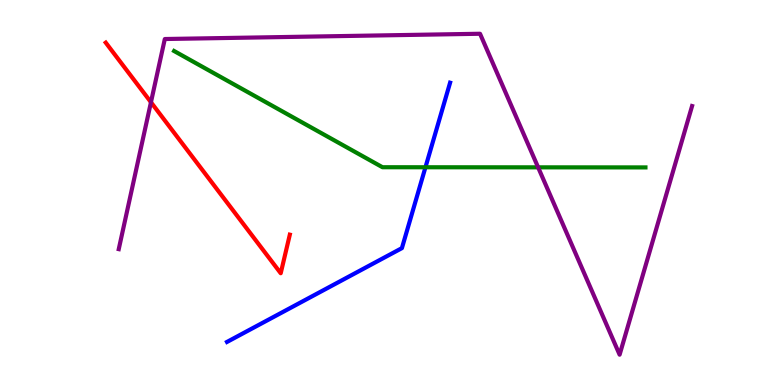[{'lines': ['blue', 'red'], 'intersections': []}, {'lines': ['green', 'red'], 'intersections': []}, {'lines': ['purple', 'red'], 'intersections': [{'x': 1.95, 'y': 7.34}]}, {'lines': ['blue', 'green'], 'intersections': [{'x': 5.49, 'y': 5.66}]}, {'lines': ['blue', 'purple'], 'intersections': []}, {'lines': ['green', 'purple'], 'intersections': [{'x': 6.94, 'y': 5.65}]}]